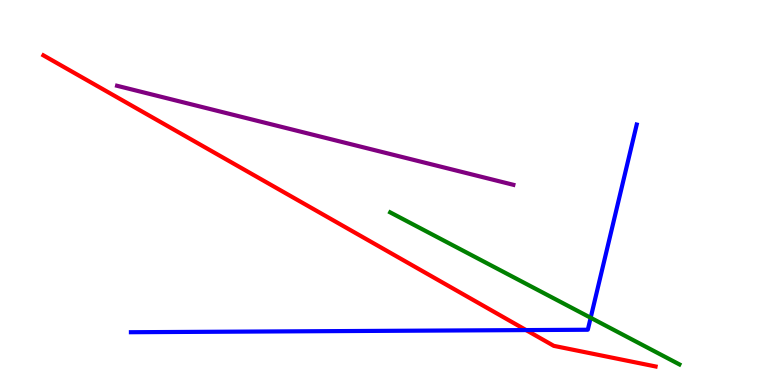[{'lines': ['blue', 'red'], 'intersections': [{'x': 6.79, 'y': 1.43}]}, {'lines': ['green', 'red'], 'intersections': []}, {'lines': ['purple', 'red'], 'intersections': []}, {'lines': ['blue', 'green'], 'intersections': [{'x': 7.62, 'y': 1.75}]}, {'lines': ['blue', 'purple'], 'intersections': []}, {'lines': ['green', 'purple'], 'intersections': []}]